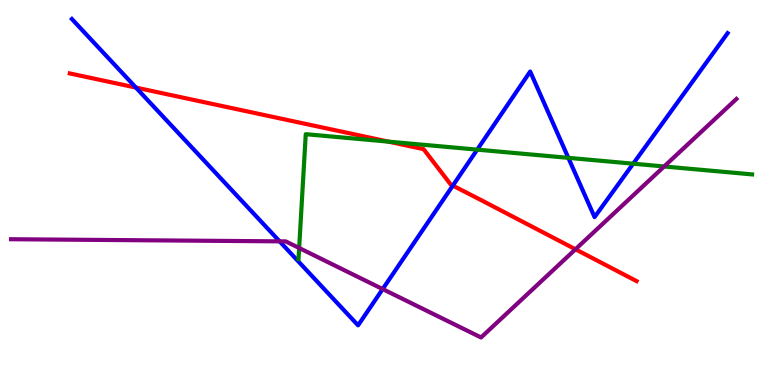[{'lines': ['blue', 'red'], 'intersections': [{'x': 1.75, 'y': 7.73}, {'x': 5.84, 'y': 5.18}]}, {'lines': ['green', 'red'], 'intersections': [{'x': 5.01, 'y': 6.32}]}, {'lines': ['purple', 'red'], 'intersections': [{'x': 7.43, 'y': 3.53}]}, {'lines': ['blue', 'green'], 'intersections': [{'x': 6.16, 'y': 6.11}, {'x': 7.33, 'y': 5.9}, {'x': 8.17, 'y': 5.75}]}, {'lines': ['blue', 'purple'], 'intersections': [{'x': 3.61, 'y': 3.73}, {'x': 4.94, 'y': 2.49}]}, {'lines': ['green', 'purple'], 'intersections': [{'x': 3.86, 'y': 3.56}, {'x': 8.57, 'y': 5.68}]}]